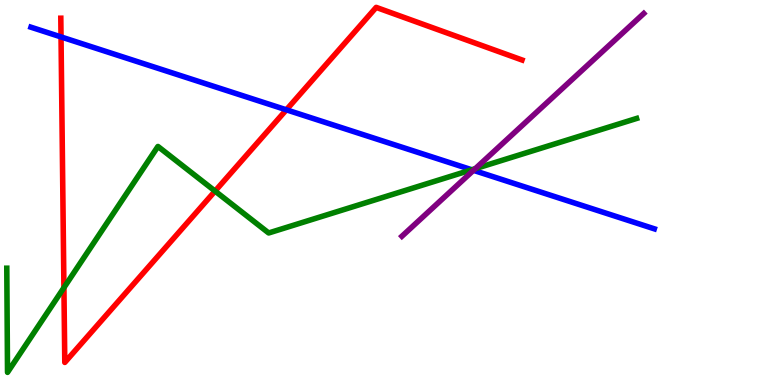[{'lines': ['blue', 'red'], 'intersections': [{'x': 0.787, 'y': 9.04}, {'x': 3.69, 'y': 7.15}]}, {'lines': ['green', 'red'], 'intersections': [{'x': 0.825, 'y': 2.53}, {'x': 2.78, 'y': 5.04}]}, {'lines': ['purple', 'red'], 'intersections': []}, {'lines': ['blue', 'green'], 'intersections': [{'x': 6.09, 'y': 5.59}]}, {'lines': ['blue', 'purple'], 'intersections': [{'x': 6.11, 'y': 5.58}]}, {'lines': ['green', 'purple'], 'intersections': [{'x': 6.13, 'y': 5.62}]}]